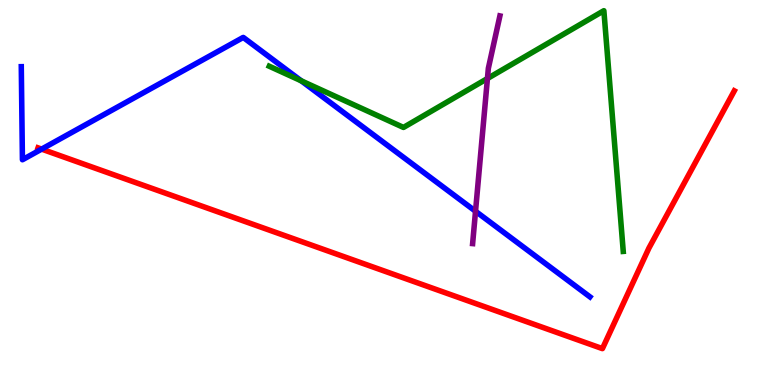[{'lines': ['blue', 'red'], 'intersections': [{'x': 0.537, 'y': 6.13}]}, {'lines': ['green', 'red'], 'intersections': []}, {'lines': ['purple', 'red'], 'intersections': []}, {'lines': ['blue', 'green'], 'intersections': [{'x': 3.89, 'y': 7.9}]}, {'lines': ['blue', 'purple'], 'intersections': [{'x': 6.14, 'y': 4.51}]}, {'lines': ['green', 'purple'], 'intersections': [{'x': 6.29, 'y': 7.96}]}]